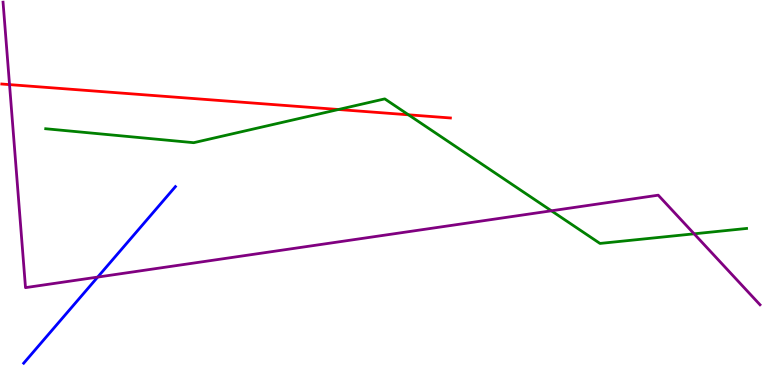[{'lines': ['blue', 'red'], 'intersections': []}, {'lines': ['green', 'red'], 'intersections': [{'x': 4.37, 'y': 7.16}, {'x': 5.27, 'y': 7.02}]}, {'lines': ['purple', 'red'], 'intersections': [{'x': 0.123, 'y': 7.8}]}, {'lines': ['blue', 'green'], 'intersections': []}, {'lines': ['blue', 'purple'], 'intersections': [{'x': 1.26, 'y': 2.8}]}, {'lines': ['green', 'purple'], 'intersections': [{'x': 7.11, 'y': 4.52}, {'x': 8.96, 'y': 3.93}]}]